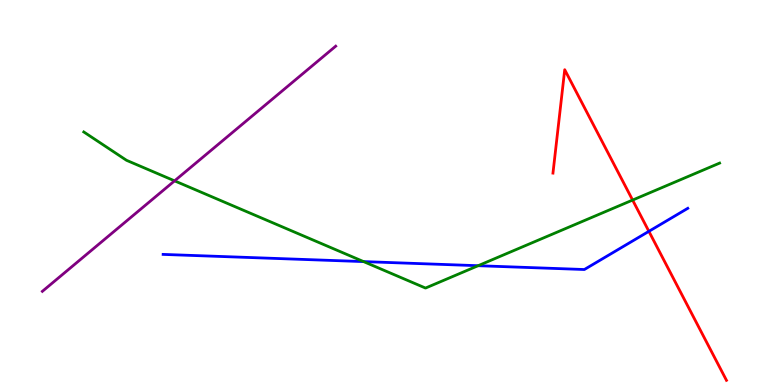[{'lines': ['blue', 'red'], 'intersections': [{'x': 8.37, 'y': 3.99}]}, {'lines': ['green', 'red'], 'intersections': [{'x': 8.16, 'y': 4.8}]}, {'lines': ['purple', 'red'], 'intersections': []}, {'lines': ['blue', 'green'], 'intersections': [{'x': 4.69, 'y': 3.21}, {'x': 6.17, 'y': 3.1}]}, {'lines': ['blue', 'purple'], 'intersections': []}, {'lines': ['green', 'purple'], 'intersections': [{'x': 2.25, 'y': 5.3}]}]